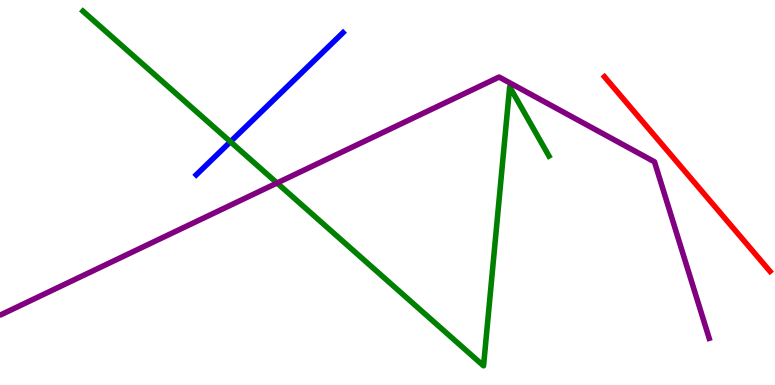[{'lines': ['blue', 'red'], 'intersections': []}, {'lines': ['green', 'red'], 'intersections': []}, {'lines': ['purple', 'red'], 'intersections': []}, {'lines': ['blue', 'green'], 'intersections': [{'x': 2.97, 'y': 6.32}]}, {'lines': ['blue', 'purple'], 'intersections': []}, {'lines': ['green', 'purple'], 'intersections': [{'x': 3.57, 'y': 5.25}]}]